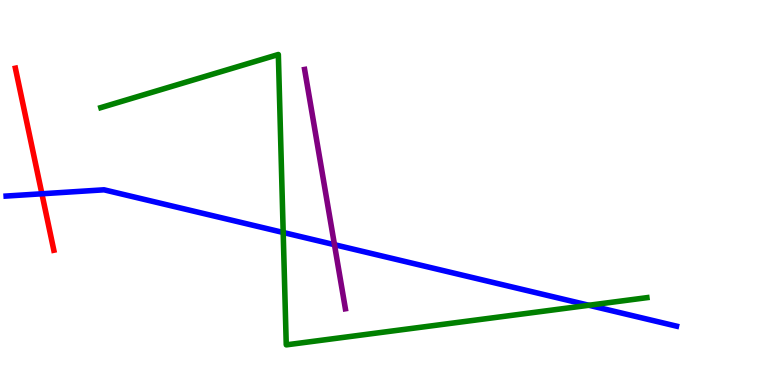[{'lines': ['blue', 'red'], 'intersections': [{'x': 0.541, 'y': 4.97}]}, {'lines': ['green', 'red'], 'intersections': []}, {'lines': ['purple', 'red'], 'intersections': []}, {'lines': ['blue', 'green'], 'intersections': [{'x': 3.65, 'y': 3.96}, {'x': 7.6, 'y': 2.07}]}, {'lines': ['blue', 'purple'], 'intersections': [{'x': 4.32, 'y': 3.64}]}, {'lines': ['green', 'purple'], 'intersections': []}]